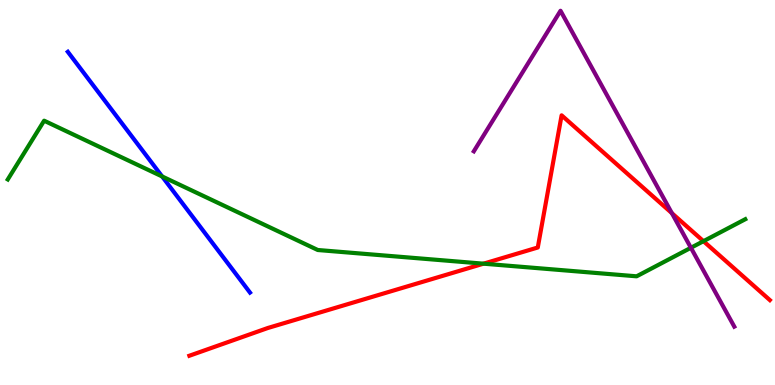[{'lines': ['blue', 'red'], 'intersections': []}, {'lines': ['green', 'red'], 'intersections': [{'x': 6.24, 'y': 3.15}, {'x': 9.08, 'y': 3.74}]}, {'lines': ['purple', 'red'], 'intersections': [{'x': 8.67, 'y': 4.46}]}, {'lines': ['blue', 'green'], 'intersections': [{'x': 2.09, 'y': 5.42}]}, {'lines': ['blue', 'purple'], 'intersections': []}, {'lines': ['green', 'purple'], 'intersections': [{'x': 8.92, 'y': 3.56}]}]